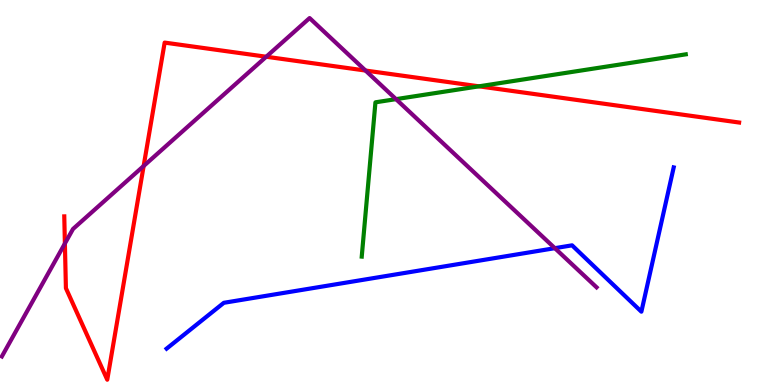[{'lines': ['blue', 'red'], 'intersections': []}, {'lines': ['green', 'red'], 'intersections': [{'x': 6.18, 'y': 7.76}]}, {'lines': ['purple', 'red'], 'intersections': [{'x': 0.837, 'y': 3.67}, {'x': 1.85, 'y': 5.69}, {'x': 3.44, 'y': 8.53}, {'x': 4.72, 'y': 8.17}]}, {'lines': ['blue', 'green'], 'intersections': []}, {'lines': ['blue', 'purple'], 'intersections': [{'x': 7.16, 'y': 3.55}]}, {'lines': ['green', 'purple'], 'intersections': [{'x': 5.11, 'y': 7.42}]}]